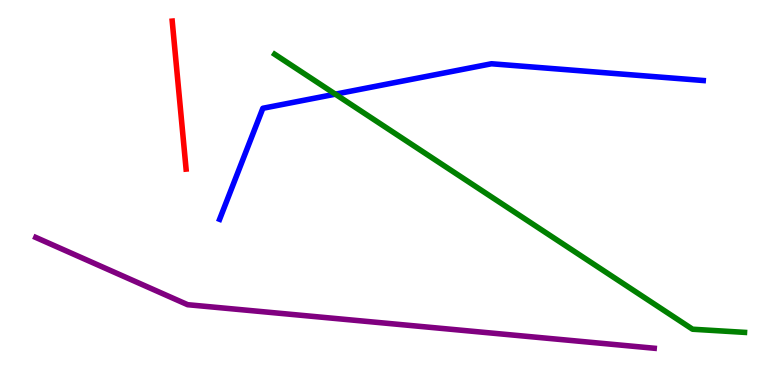[{'lines': ['blue', 'red'], 'intersections': []}, {'lines': ['green', 'red'], 'intersections': []}, {'lines': ['purple', 'red'], 'intersections': []}, {'lines': ['blue', 'green'], 'intersections': [{'x': 4.33, 'y': 7.55}]}, {'lines': ['blue', 'purple'], 'intersections': []}, {'lines': ['green', 'purple'], 'intersections': []}]